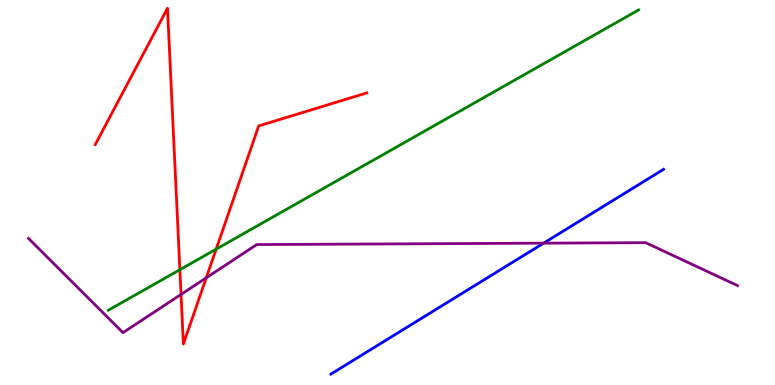[{'lines': ['blue', 'red'], 'intersections': []}, {'lines': ['green', 'red'], 'intersections': [{'x': 2.32, 'y': 2.99}, {'x': 2.79, 'y': 3.53}]}, {'lines': ['purple', 'red'], 'intersections': [{'x': 2.34, 'y': 2.35}, {'x': 2.66, 'y': 2.78}]}, {'lines': ['blue', 'green'], 'intersections': []}, {'lines': ['blue', 'purple'], 'intersections': [{'x': 7.01, 'y': 3.68}]}, {'lines': ['green', 'purple'], 'intersections': []}]